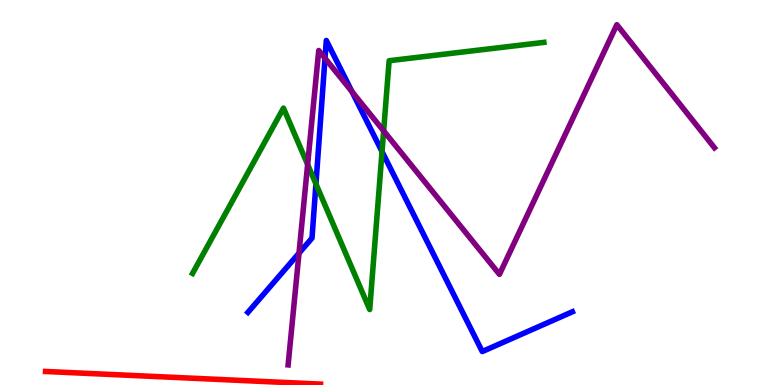[{'lines': ['blue', 'red'], 'intersections': []}, {'lines': ['green', 'red'], 'intersections': []}, {'lines': ['purple', 'red'], 'intersections': []}, {'lines': ['blue', 'green'], 'intersections': [{'x': 4.08, 'y': 5.22}, {'x': 4.93, 'y': 6.06}]}, {'lines': ['blue', 'purple'], 'intersections': [{'x': 3.86, 'y': 3.42}, {'x': 4.19, 'y': 8.49}, {'x': 4.54, 'y': 7.62}]}, {'lines': ['green', 'purple'], 'intersections': [{'x': 3.97, 'y': 5.73}, {'x': 4.95, 'y': 6.6}]}]